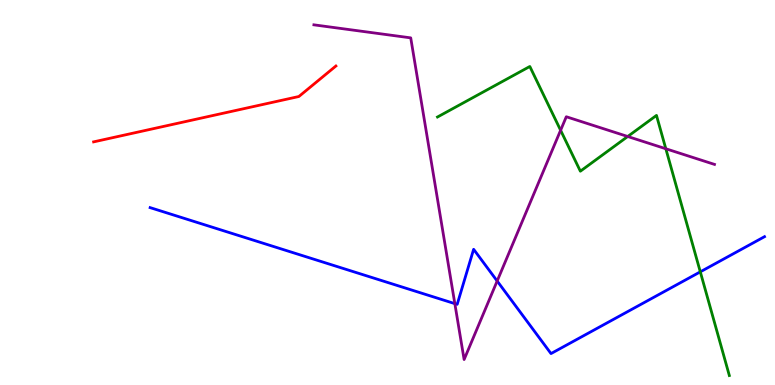[{'lines': ['blue', 'red'], 'intersections': []}, {'lines': ['green', 'red'], 'intersections': []}, {'lines': ['purple', 'red'], 'intersections': []}, {'lines': ['blue', 'green'], 'intersections': [{'x': 9.04, 'y': 2.94}]}, {'lines': ['blue', 'purple'], 'intersections': [{'x': 5.87, 'y': 2.11}, {'x': 6.42, 'y': 2.7}]}, {'lines': ['green', 'purple'], 'intersections': [{'x': 7.23, 'y': 6.62}, {'x': 8.1, 'y': 6.45}, {'x': 8.59, 'y': 6.14}]}]